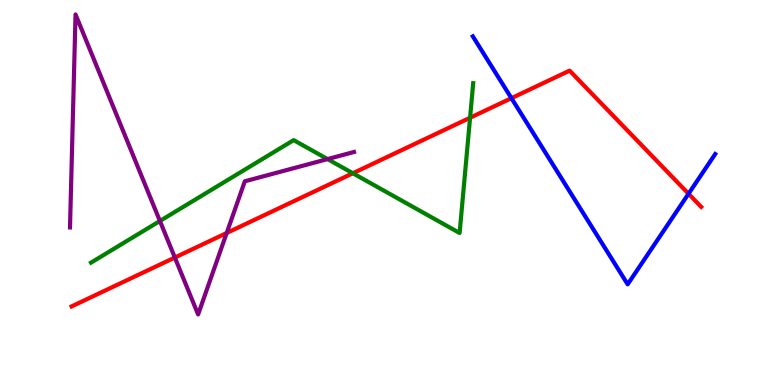[{'lines': ['blue', 'red'], 'intersections': [{'x': 6.6, 'y': 7.45}, {'x': 8.88, 'y': 4.97}]}, {'lines': ['green', 'red'], 'intersections': [{'x': 4.55, 'y': 5.5}, {'x': 6.07, 'y': 6.94}]}, {'lines': ['purple', 'red'], 'intersections': [{'x': 2.26, 'y': 3.31}, {'x': 2.92, 'y': 3.95}]}, {'lines': ['blue', 'green'], 'intersections': []}, {'lines': ['blue', 'purple'], 'intersections': []}, {'lines': ['green', 'purple'], 'intersections': [{'x': 2.06, 'y': 4.26}, {'x': 4.23, 'y': 5.87}]}]